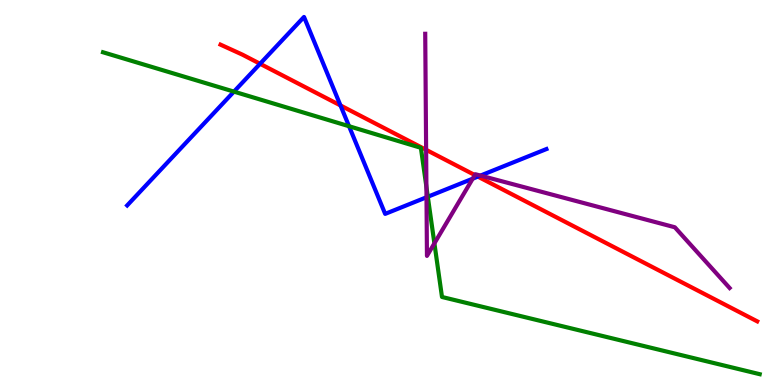[{'lines': ['blue', 'red'], 'intersections': [{'x': 3.36, 'y': 8.34}, {'x': 4.39, 'y': 7.26}, {'x': 6.17, 'y': 5.41}]}, {'lines': ['green', 'red'], 'intersections': []}, {'lines': ['purple', 'red'], 'intersections': [{'x': 5.5, 'y': 6.11}, {'x': 6.13, 'y': 5.45}]}, {'lines': ['blue', 'green'], 'intersections': [{'x': 3.02, 'y': 7.62}, {'x': 4.5, 'y': 6.72}, {'x': 5.52, 'y': 4.89}]}, {'lines': ['blue', 'purple'], 'intersections': [{'x': 5.5, 'y': 4.88}, {'x': 6.1, 'y': 5.36}, {'x': 6.2, 'y': 5.44}]}, {'lines': ['green', 'purple'], 'intersections': [{'x': 5.5, 'y': 5.15}, {'x': 5.61, 'y': 3.68}]}]